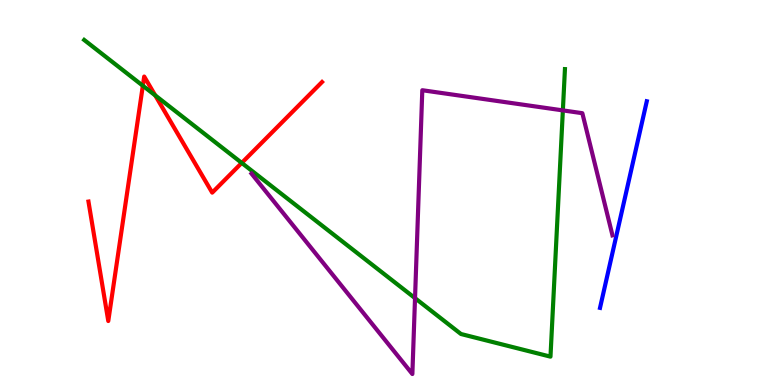[{'lines': ['blue', 'red'], 'intersections': []}, {'lines': ['green', 'red'], 'intersections': [{'x': 1.84, 'y': 7.77}, {'x': 2.0, 'y': 7.52}, {'x': 3.12, 'y': 5.77}]}, {'lines': ['purple', 'red'], 'intersections': []}, {'lines': ['blue', 'green'], 'intersections': []}, {'lines': ['blue', 'purple'], 'intersections': []}, {'lines': ['green', 'purple'], 'intersections': [{'x': 5.36, 'y': 2.26}, {'x': 7.26, 'y': 7.13}]}]